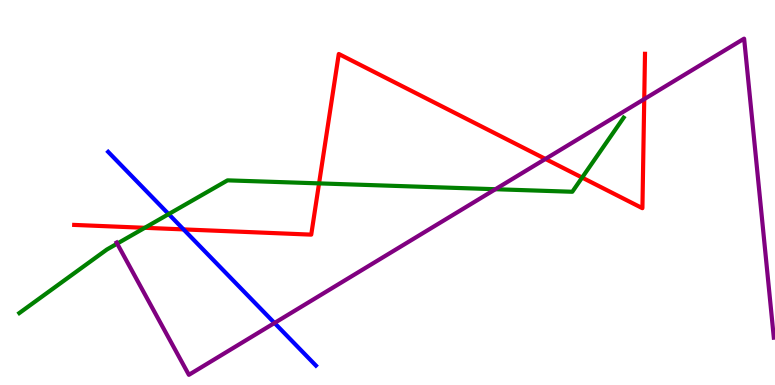[{'lines': ['blue', 'red'], 'intersections': [{'x': 2.37, 'y': 4.04}]}, {'lines': ['green', 'red'], 'intersections': [{'x': 1.87, 'y': 4.08}, {'x': 4.12, 'y': 5.24}, {'x': 7.51, 'y': 5.39}]}, {'lines': ['purple', 'red'], 'intersections': [{'x': 7.04, 'y': 5.87}, {'x': 8.31, 'y': 7.43}]}, {'lines': ['blue', 'green'], 'intersections': [{'x': 2.18, 'y': 4.44}]}, {'lines': ['blue', 'purple'], 'intersections': [{'x': 3.54, 'y': 1.61}]}, {'lines': ['green', 'purple'], 'intersections': [{'x': 1.51, 'y': 3.67}, {'x': 6.39, 'y': 5.09}]}]